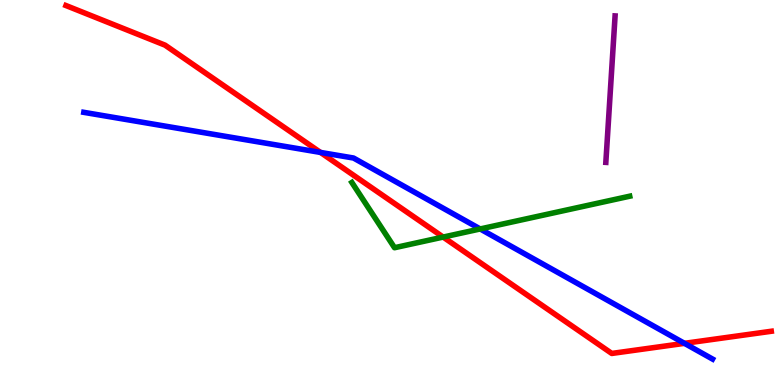[{'lines': ['blue', 'red'], 'intersections': [{'x': 4.14, 'y': 6.04}, {'x': 8.83, 'y': 1.08}]}, {'lines': ['green', 'red'], 'intersections': [{'x': 5.72, 'y': 3.84}]}, {'lines': ['purple', 'red'], 'intersections': []}, {'lines': ['blue', 'green'], 'intersections': [{'x': 6.2, 'y': 4.05}]}, {'lines': ['blue', 'purple'], 'intersections': []}, {'lines': ['green', 'purple'], 'intersections': []}]